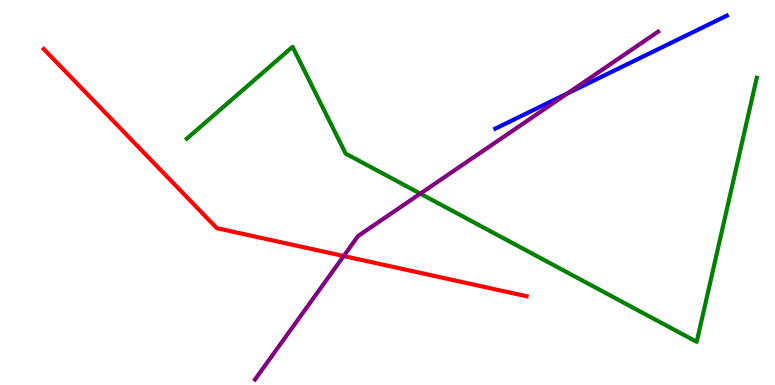[{'lines': ['blue', 'red'], 'intersections': []}, {'lines': ['green', 'red'], 'intersections': []}, {'lines': ['purple', 'red'], 'intersections': [{'x': 4.44, 'y': 3.35}]}, {'lines': ['blue', 'green'], 'intersections': []}, {'lines': ['blue', 'purple'], 'intersections': [{'x': 7.32, 'y': 7.57}]}, {'lines': ['green', 'purple'], 'intersections': [{'x': 5.42, 'y': 4.97}]}]